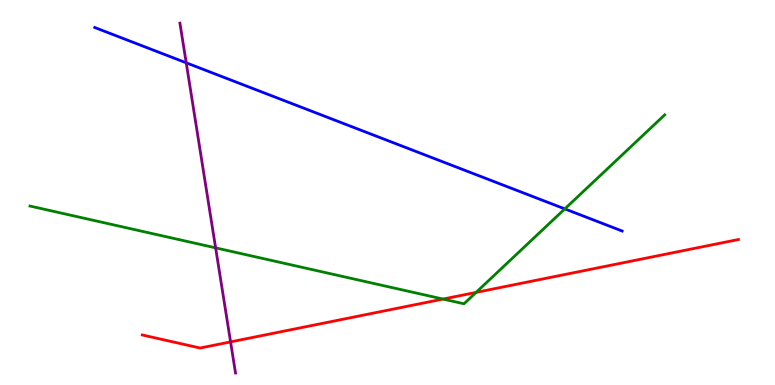[{'lines': ['blue', 'red'], 'intersections': []}, {'lines': ['green', 'red'], 'intersections': [{'x': 5.72, 'y': 2.23}, {'x': 6.14, 'y': 2.41}]}, {'lines': ['purple', 'red'], 'intersections': [{'x': 2.98, 'y': 1.12}]}, {'lines': ['blue', 'green'], 'intersections': [{'x': 7.29, 'y': 4.57}]}, {'lines': ['blue', 'purple'], 'intersections': [{'x': 2.4, 'y': 8.37}]}, {'lines': ['green', 'purple'], 'intersections': [{'x': 2.78, 'y': 3.56}]}]